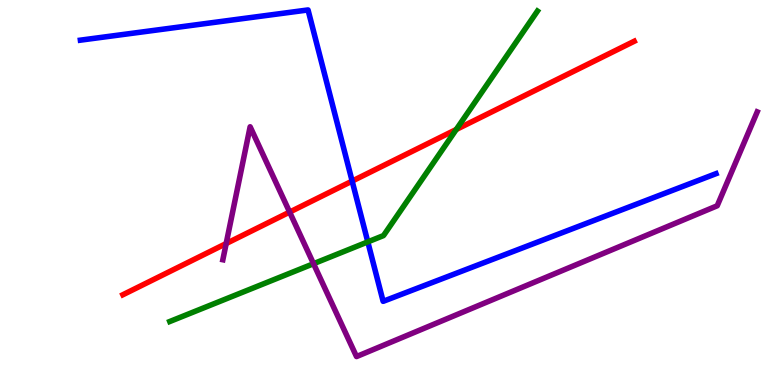[{'lines': ['blue', 'red'], 'intersections': [{'x': 4.54, 'y': 5.3}]}, {'lines': ['green', 'red'], 'intersections': [{'x': 5.89, 'y': 6.64}]}, {'lines': ['purple', 'red'], 'intersections': [{'x': 2.92, 'y': 3.67}, {'x': 3.74, 'y': 4.49}]}, {'lines': ['blue', 'green'], 'intersections': [{'x': 4.75, 'y': 3.72}]}, {'lines': ['blue', 'purple'], 'intersections': []}, {'lines': ['green', 'purple'], 'intersections': [{'x': 4.05, 'y': 3.15}]}]